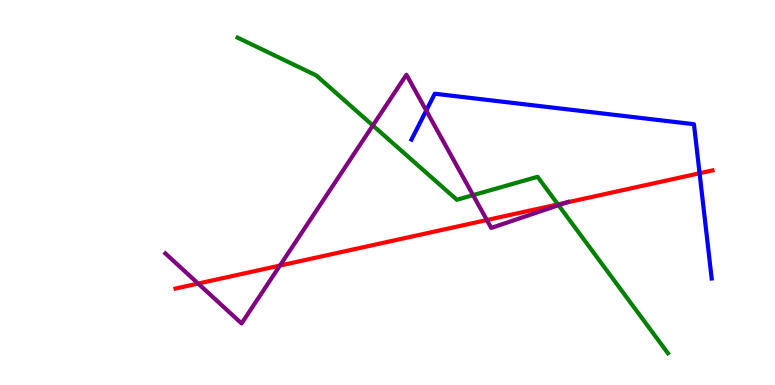[{'lines': ['blue', 'red'], 'intersections': [{'x': 9.03, 'y': 5.5}]}, {'lines': ['green', 'red'], 'intersections': [{'x': 7.2, 'y': 4.69}]}, {'lines': ['purple', 'red'], 'intersections': [{'x': 2.56, 'y': 2.63}, {'x': 3.61, 'y': 3.1}, {'x': 6.28, 'y': 4.28}, {'x': 7.3, 'y': 4.74}]}, {'lines': ['blue', 'green'], 'intersections': []}, {'lines': ['blue', 'purple'], 'intersections': [{'x': 5.5, 'y': 7.13}]}, {'lines': ['green', 'purple'], 'intersections': [{'x': 4.81, 'y': 6.74}, {'x': 6.1, 'y': 4.93}, {'x': 7.21, 'y': 4.67}]}]